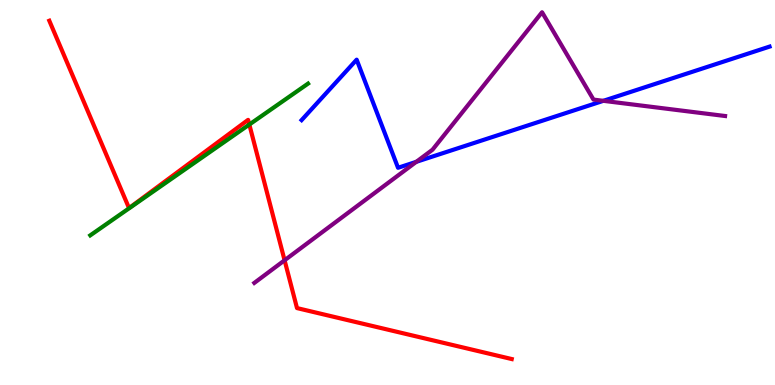[{'lines': ['blue', 'red'], 'intersections': []}, {'lines': ['green', 'red'], 'intersections': [{'x': 3.22, 'y': 6.77}]}, {'lines': ['purple', 'red'], 'intersections': [{'x': 3.67, 'y': 3.24}]}, {'lines': ['blue', 'green'], 'intersections': []}, {'lines': ['blue', 'purple'], 'intersections': [{'x': 5.37, 'y': 5.8}, {'x': 7.79, 'y': 7.38}]}, {'lines': ['green', 'purple'], 'intersections': []}]